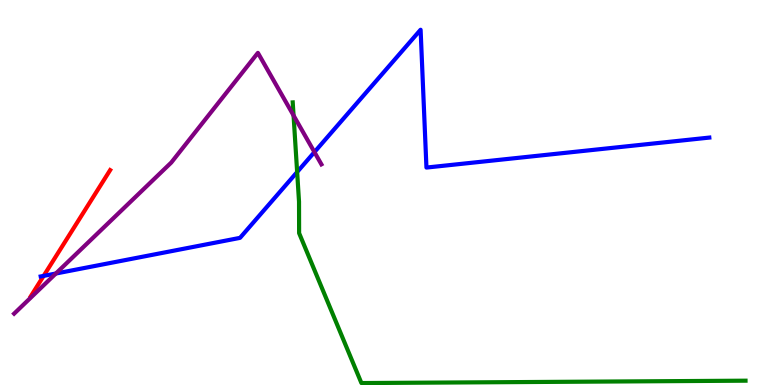[{'lines': ['blue', 'red'], 'intersections': [{'x': 0.563, 'y': 2.83}]}, {'lines': ['green', 'red'], 'intersections': []}, {'lines': ['purple', 'red'], 'intersections': []}, {'lines': ['blue', 'green'], 'intersections': [{'x': 3.83, 'y': 5.53}]}, {'lines': ['blue', 'purple'], 'intersections': [{'x': 0.721, 'y': 2.9}, {'x': 4.06, 'y': 6.05}]}, {'lines': ['green', 'purple'], 'intersections': [{'x': 3.79, 'y': 7.0}]}]